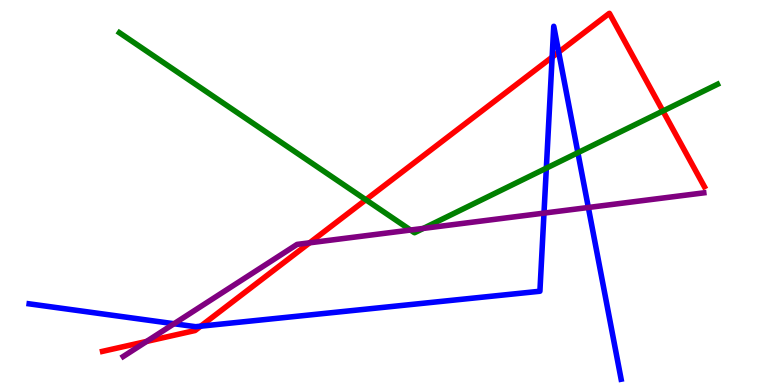[{'lines': ['blue', 'red'], 'intersections': [{'x': 2.59, 'y': 1.53}, {'x': 7.12, 'y': 8.52}, {'x': 7.21, 'y': 8.65}]}, {'lines': ['green', 'red'], 'intersections': [{'x': 4.72, 'y': 4.81}, {'x': 8.55, 'y': 7.12}]}, {'lines': ['purple', 'red'], 'intersections': [{'x': 1.89, 'y': 1.13}, {'x': 3.99, 'y': 3.69}]}, {'lines': ['blue', 'green'], 'intersections': [{'x': 7.05, 'y': 5.63}, {'x': 7.46, 'y': 6.03}]}, {'lines': ['blue', 'purple'], 'intersections': [{'x': 2.25, 'y': 1.59}, {'x': 7.02, 'y': 4.46}, {'x': 7.59, 'y': 4.61}]}, {'lines': ['green', 'purple'], 'intersections': [{'x': 5.3, 'y': 4.03}, {'x': 5.46, 'y': 4.07}]}]